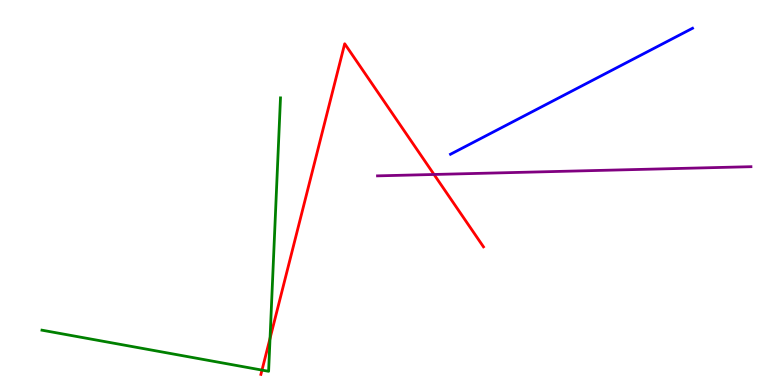[{'lines': ['blue', 'red'], 'intersections': []}, {'lines': ['green', 'red'], 'intersections': [{'x': 3.38, 'y': 0.387}, {'x': 3.48, 'y': 1.21}]}, {'lines': ['purple', 'red'], 'intersections': [{'x': 5.6, 'y': 5.47}]}, {'lines': ['blue', 'green'], 'intersections': []}, {'lines': ['blue', 'purple'], 'intersections': []}, {'lines': ['green', 'purple'], 'intersections': []}]